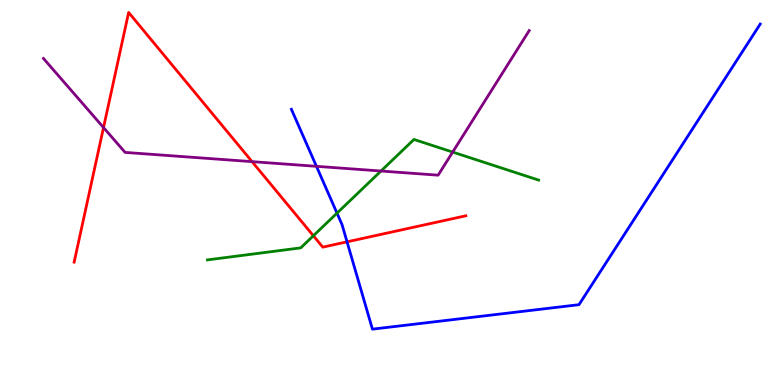[{'lines': ['blue', 'red'], 'intersections': [{'x': 4.48, 'y': 3.72}]}, {'lines': ['green', 'red'], 'intersections': [{'x': 4.04, 'y': 3.88}]}, {'lines': ['purple', 'red'], 'intersections': [{'x': 1.34, 'y': 6.69}, {'x': 3.25, 'y': 5.8}]}, {'lines': ['blue', 'green'], 'intersections': [{'x': 4.35, 'y': 4.46}]}, {'lines': ['blue', 'purple'], 'intersections': [{'x': 4.08, 'y': 5.68}]}, {'lines': ['green', 'purple'], 'intersections': [{'x': 4.92, 'y': 5.56}, {'x': 5.84, 'y': 6.05}]}]